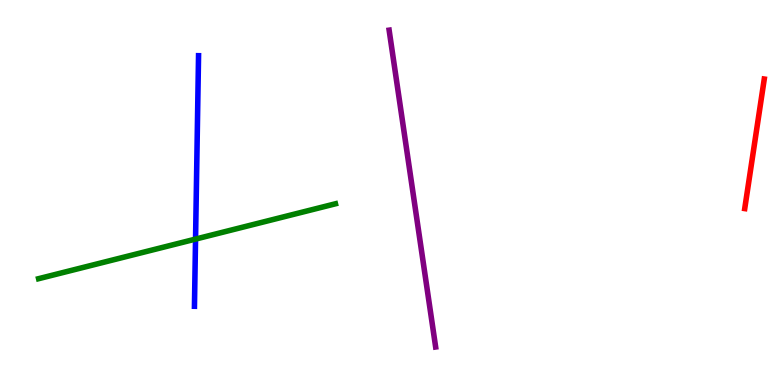[{'lines': ['blue', 'red'], 'intersections': []}, {'lines': ['green', 'red'], 'intersections': []}, {'lines': ['purple', 'red'], 'intersections': []}, {'lines': ['blue', 'green'], 'intersections': [{'x': 2.52, 'y': 3.79}]}, {'lines': ['blue', 'purple'], 'intersections': []}, {'lines': ['green', 'purple'], 'intersections': []}]